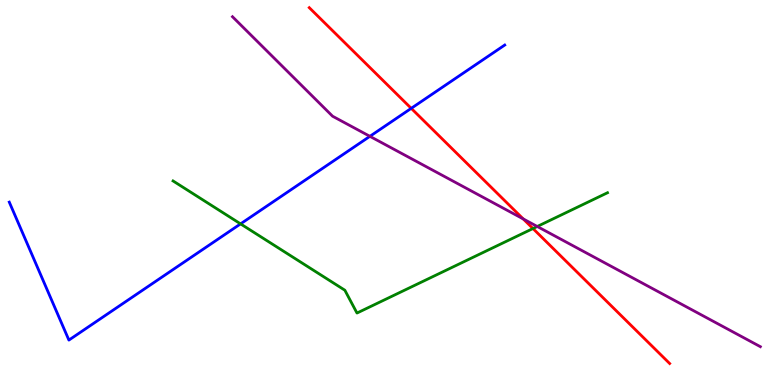[{'lines': ['blue', 'red'], 'intersections': [{'x': 5.31, 'y': 7.19}]}, {'lines': ['green', 'red'], 'intersections': [{'x': 6.88, 'y': 4.06}]}, {'lines': ['purple', 'red'], 'intersections': [{'x': 6.75, 'y': 4.31}]}, {'lines': ['blue', 'green'], 'intersections': [{'x': 3.1, 'y': 4.18}]}, {'lines': ['blue', 'purple'], 'intersections': [{'x': 4.77, 'y': 6.46}]}, {'lines': ['green', 'purple'], 'intersections': [{'x': 6.93, 'y': 4.12}]}]